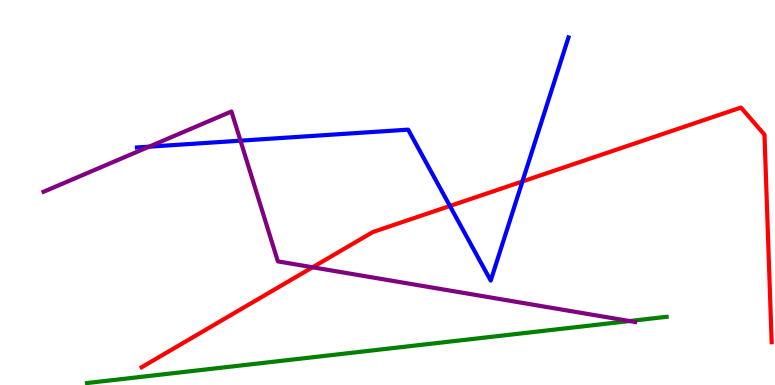[{'lines': ['blue', 'red'], 'intersections': [{'x': 5.81, 'y': 4.65}, {'x': 6.74, 'y': 5.29}]}, {'lines': ['green', 'red'], 'intersections': []}, {'lines': ['purple', 'red'], 'intersections': [{'x': 4.03, 'y': 3.06}]}, {'lines': ['blue', 'green'], 'intersections': []}, {'lines': ['blue', 'purple'], 'intersections': [{'x': 1.92, 'y': 6.19}, {'x': 3.1, 'y': 6.35}]}, {'lines': ['green', 'purple'], 'intersections': [{'x': 8.12, 'y': 1.66}]}]